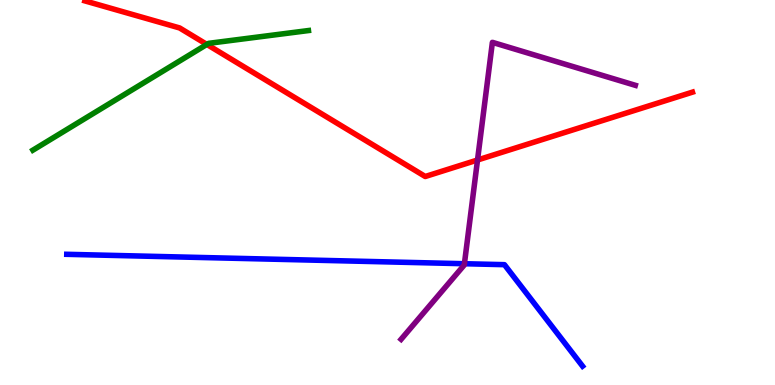[{'lines': ['blue', 'red'], 'intersections': []}, {'lines': ['green', 'red'], 'intersections': [{'x': 2.67, 'y': 8.85}]}, {'lines': ['purple', 'red'], 'intersections': [{'x': 6.16, 'y': 5.84}]}, {'lines': ['blue', 'green'], 'intersections': []}, {'lines': ['blue', 'purple'], 'intersections': [{'x': 5.99, 'y': 3.15}]}, {'lines': ['green', 'purple'], 'intersections': []}]